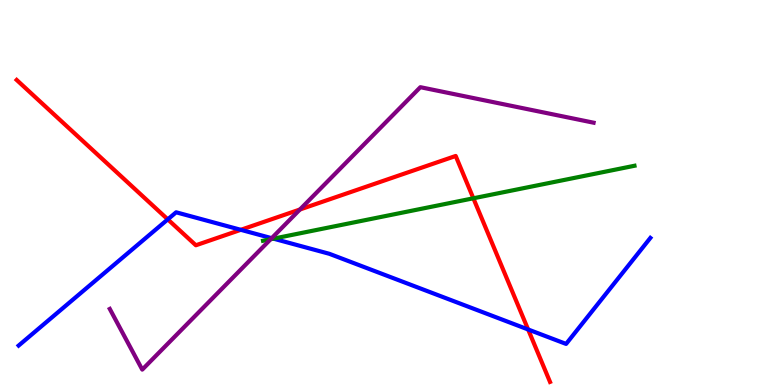[{'lines': ['blue', 'red'], 'intersections': [{'x': 2.16, 'y': 4.3}, {'x': 3.11, 'y': 4.03}, {'x': 6.81, 'y': 1.44}]}, {'lines': ['green', 'red'], 'intersections': [{'x': 6.11, 'y': 4.85}]}, {'lines': ['purple', 'red'], 'intersections': [{'x': 3.87, 'y': 4.56}]}, {'lines': ['blue', 'green'], 'intersections': [{'x': 3.53, 'y': 3.8}]}, {'lines': ['blue', 'purple'], 'intersections': [{'x': 3.51, 'y': 3.81}]}, {'lines': ['green', 'purple'], 'intersections': [{'x': 3.49, 'y': 3.79}]}]